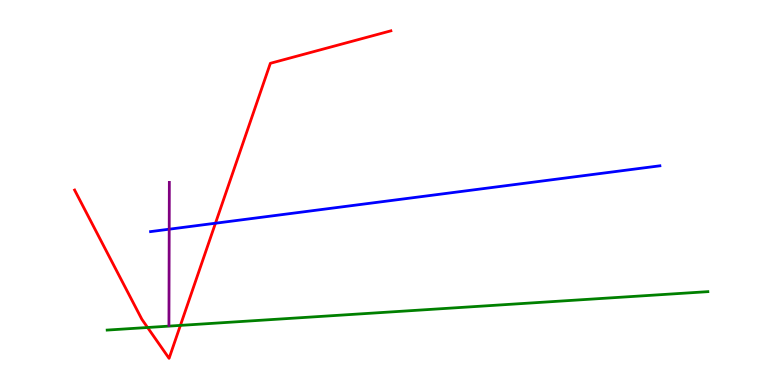[{'lines': ['blue', 'red'], 'intersections': [{'x': 2.78, 'y': 4.2}]}, {'lines': ['green', 'red'], 'intersections': [{'x': 1.9, 'y': 1.49}, {'x': 2.33, 'y': 1.55}]}, {'lines': ['purple', 'red'], 'intersections': []}, {'lines': ['blue', 'green'], 'intersections': []}, {'lines': ['blue', 'purple'], 'intersections': [{'x': 2.18, 'y': 4.05}]}, {'lines': ['green', 'purple'], 'intersections': []}]